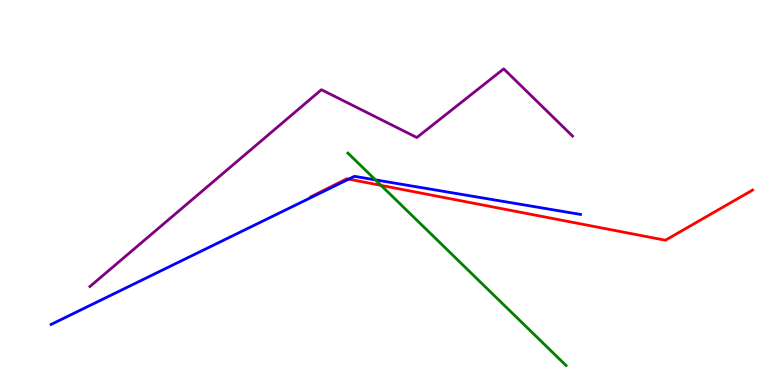[{'lines': ['blue', 'red'], 'intersections': [{'x': 4.5, 'y': 5.35}]}, {'lines': ['green', 'red'], 'intersections': [{'x': 4.92, 'y': 5.18}]}, {'lines': ['purple', 'red'], 'intersections': []}, {'lines': ['blue', 'green'], 'intersections': [{'x': 4.84, 'y': 5.33}]}, {'lines': ['blue', 'purple'], 'intersections': []}, {'lines': ['green', 'purple'], 'intersections': []}]